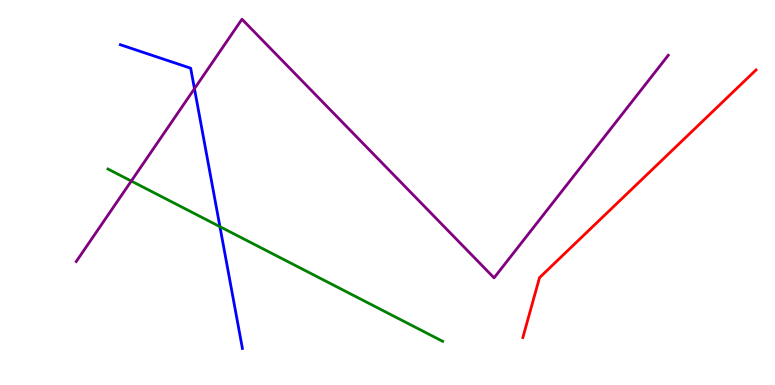[{'lines': ['blue', 'red'], 'intersections': []}, {'lines': ['green', 'red'], 'intersections': []}, {'lines': ['purple', 'red'], 'intersections': []}, {'lines': ['blue', 'green'], 'intersections': [{'x': 2.84, 'y': 4.11}]}, {'lines': ['blue', 'purple'], 'intersections': [{'x': 2.51, 'y': 7.7}]}, {'lines': ['green', 'purple'], 'intersections': [{'x': 1.69, 'y': 5.3}]}]